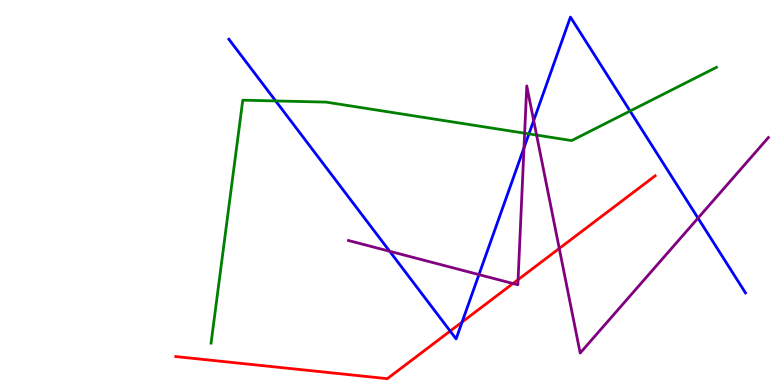[{'lines': ['blue', 'red'], 'intersections': [{'x': 5.81, 'y': 1.4}, {'x': 5.96, 'y': 1.64}]}, {'lines': ['green', 'red'], 'intersections': []}, {'lines': ['purple', 'red'], 'intersections': [{'x': 6.62, 'y': 2.64}, {'x': 6.68, 'y': 2.74}, {'x': 7.22, 'y': 3.55}]}, {'lines': ['blue', 'green'], 'intersections': [{'x': 3.56, 'y': 7.38}, {'x': 6.83, 'y': 6.52}, {'x': 8.13, 'y': 7.12}]}, {'lines': ['blue', 'purple'], 'intersections': [{'x': 5.03, 'y': 3.47}, {'x': 6.18, 'y': 2.87}, {'x': 6.76, 'y': 6.16}, {'x': 6.89, 'y': 6.87}, {'x': 9.01, 'y': 4.33}]}, {'lines': ['green', 'purple'], 'intersections': [{'x': 6.77, 'y': 6.54}, {'x': 6.92, 'y': 6.49}]}]